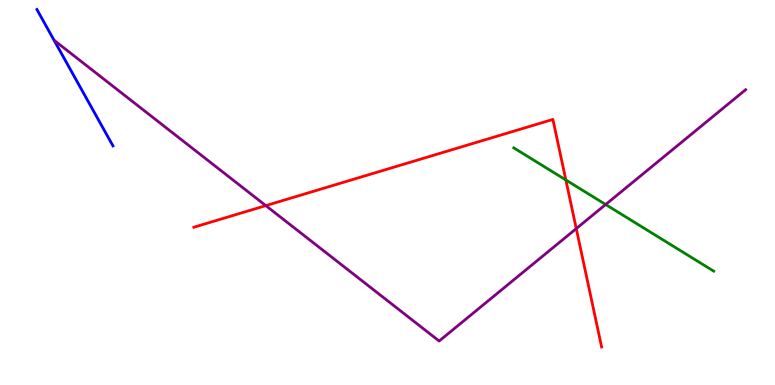[{'lines': ['blue', 'red'], 'intersections': []}, {'lines': ['green', 'red'], 'intersections': [{'x': 7.3, 'y': 5.33}]}, {'lines': ['purple', 'red'], 'intersections': [{'x': 3.43, 'y': 4.66}, {'x': 7.44, 'y': 4.06}]}, {'lines': ['blue', 'green'], 'intersections': []}, {'lines': ['blue', 'purple'], 'intersections': []}, {'lines': ['green', 'purple'], 'intersections': [{'x': 7.81, 'y': 4.69}]}]